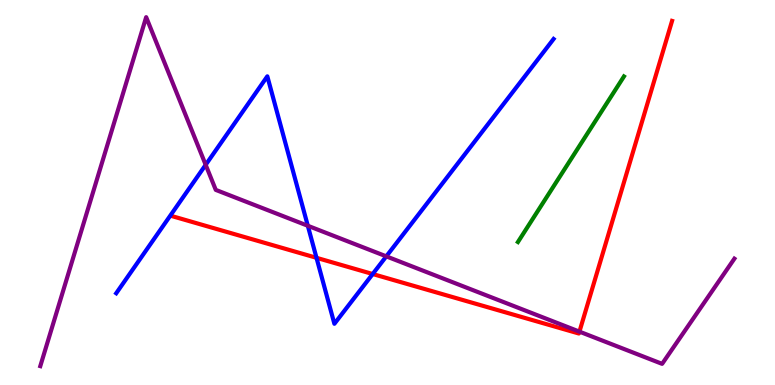[{'lines': ['blue', 'red'], 'intersections': [{'x': 4.08, 'y': 3.3}, {'x': 4.81, 'y': 2.88}]}, {'lines': ['green', 'red'], 'intersections': []}, {'lines': ['purple', 'red'], 'intersections': [{'x': 7.48, 'y': 1.39}]}, {'lines': ['blue', 'green'], 'intersections': []}, {'lines': ['blue', 'purple'], 'intersections': [{'x': 2.65, 'y': 5.72}, {'x': 3.97, 'y': 4.14}, {'x': 4.98, 'y': 3.34}]}, {'lines': ['green', 'purple'], 'intersections': []}]